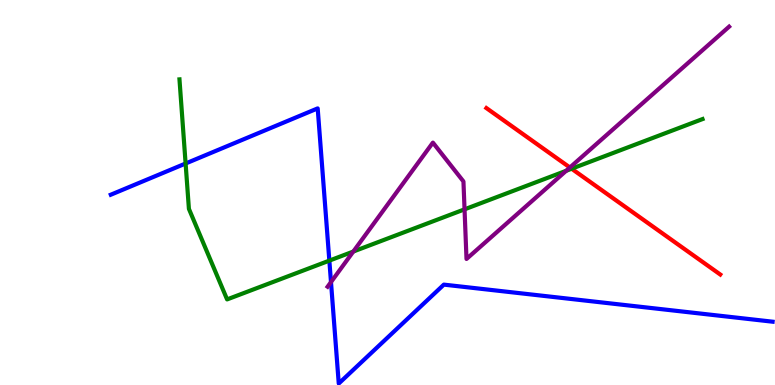[{'lines': ['blue', 'red'], 'intersections': []}, {'lines': ['green', 'red'], 'intersections': [{'x': 7.38, 'y': 5.62}]}, {'lines': ['purple', 'red'], 'intersections': [{'x': 7.35, 'y': 5.65}]}, {'lines': ['blue', 'green'], 'intersections': [{'x': 2.39, 'y': 5.75}, {'x': 4.25, 'y': 3.23}]}, {'lines': ['blue', 'purple'], 'intersections': [{'x': 4.27, 'y': 2.67}]}, {'lines': ['green', 'purple'], 'intersections': [{'x': 4.56, 'y': 3.47}, {'x': 5.99, 'y': 4.56}, {'x': 7.31, 'y': 5.56}]}]